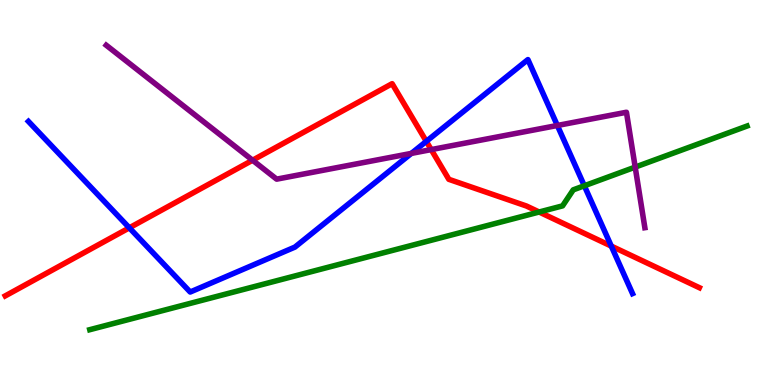[{'lines': ['blue', 'red'], 'intersections': [{'x': 1.67, 'y': 4.08}, {'x': 5.5, 'y': 6.33}, {'x': 7.89, 'y': 3.61}]}, {'lines': ['green', 'red'], 'intersections': [{'x': 6.96, 'y': 4.49}]}, {'lines': ['purple', 'red'], 'intersections': [{'x': 3.26, 'y': 5.84}, {'x': 5.56, 'y': 6.11}]}, {'lines': ['blue', 'green'], 'intersections': [{'x': 7.54, 'y': 5.17}]}, {'lines': ['blue', 'purple'], 'intersections': [{'x': 5.31, 'y': 6.02}, {'x': 7.19, 'y': 6.74}]}, {'lines': ['green', 'purple'], 'intersections': [{'x': 8.2, 'y': 5.66}]}]